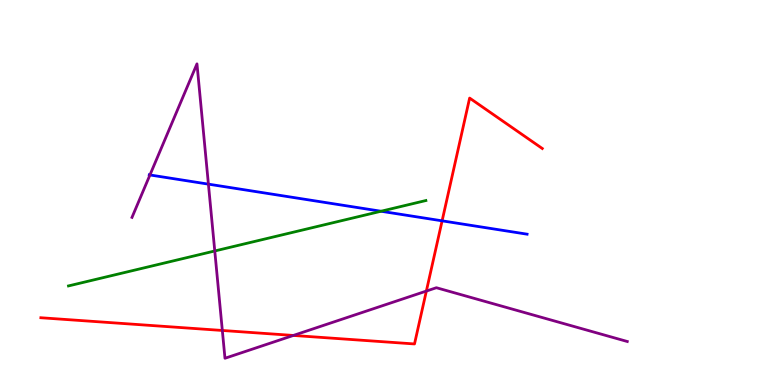[{'lines': ['blue', 'red'], 'intersections': [{'x': 5.7, 'y': 4.26}]}, {'lines': ['green', 'red'], 'intersections': []}, {'lines': ['purple', 'red'], 'intersections': [{'x': 2.87, 'y': 1.42}, {'x': 3.79, 'y': 1.29}, {'x': 5.5, 'y': 2.44}]}, {'lines': ['blue', 'green'], 'intersections': [{'x': 4.92, 'y': 4.51}]}, {'lines': ['blue', 'purple'], 'intersections': [{'x': 1.93, 'y': 5.46}, {'x': 2.69, 'y': 5.22}]}, {'lines': ['green', 'purple'], 'intersections': [{'x': 2.77, 'y': 3.48}]}]